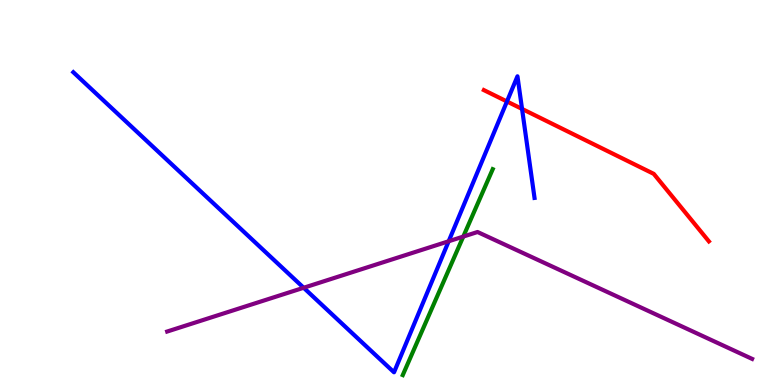[{'lines': ['blue', 'red'], 'intersections': [{'x': 6.54, 'y': 7.36}, {'x': 6.74, 'y': 7.17}]}, {'lines': ['green', 'red'], 'intersections': []}, {'lines': ['purple', 'red'], 'intersections': []}, {'lines': ['blue', 'green'], 'intersections': []}, {'lines': ['blue', 'purple'], 'intersections': [{'x': 3.92, 'y': 2.53}, {'x': 5.79, 'y': 3.73}]}, {'lines': ['green', 'purple'], 'intersections': [{'x': 5.98, 'y': 3.86}]}]